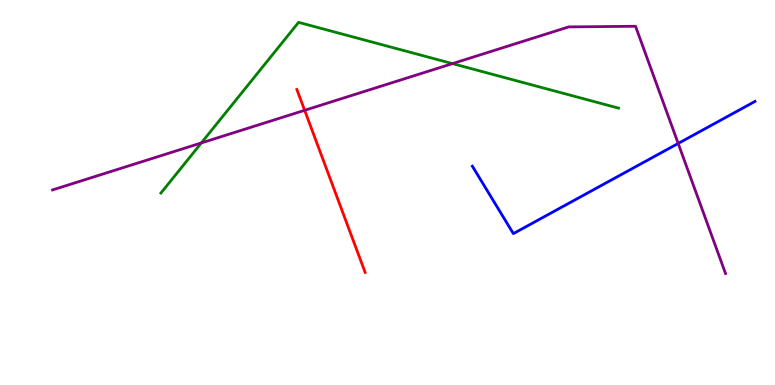[{'lines': ['blue', 'red'], 'intersections': []}, {'lines': ['green', 'red'], 'intersections': []}, {'lines': ['purple', 'red'], 'intersections': [{'x': 3.93, 'y': 7.13}]}, {'lines': ['blue', 'green'], 'intersections': []}, {'lines': ['blue', 'purple'], 'intersections': [{'x': 8.75, 'y': 6.27}]}, {'lines': ['green', 'purple'], 'intersections': [{'x': 2.6, 'y': 6.29}, {'x': 5.84, 'y': 8.35}]}]